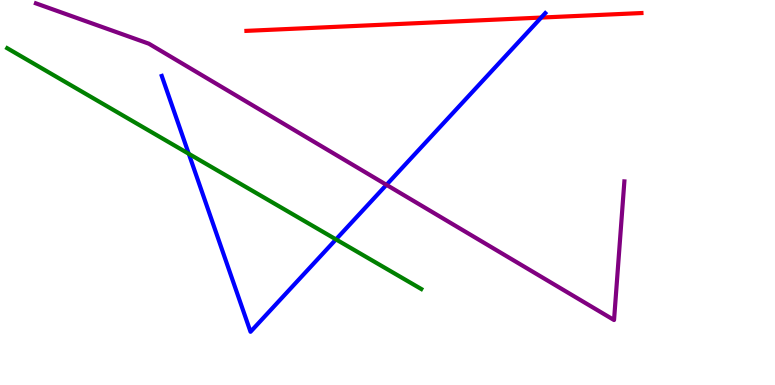[{'lines': ['blue', 'red'], 'intersections': [{'x': 6.98, 'y': 9.54}]}, {'lines': ['green', 'red'], 'intersections': []}, {'lines': ['purple', 'red'], 'intersections': []}, {'lines': ['blue', 'green'], 'intersections': [{'x': 2.44, 'y': 6.01}, {'x': 4.34, 'y': 3.78}]}, {'lines': ['blue', 'purple'], 'intersections': [{'x': 4.99, 'y': 5.2}]}, {'lines': ['green', 'purple'], 'intersections': []}]